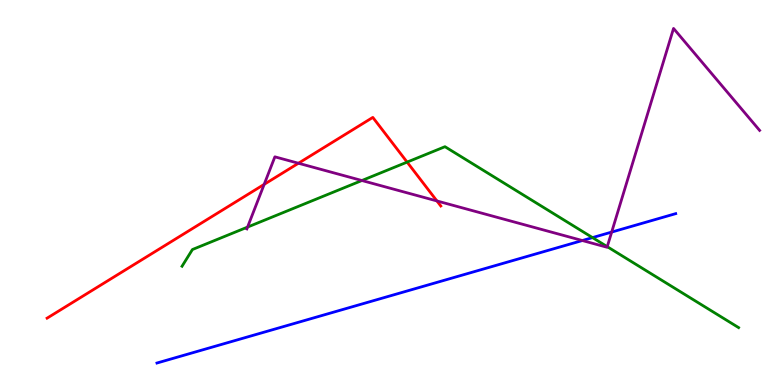[{'lines': ['blue', 'red'], 'intersections': []}, {'lines': ['green', 'red'], 'intersections': [{'x': 5.25, 'y': 5.79}]}, {'lines': ['purple', 'red'], 'intersections': [{'x': 3.41, 'y': 5.21}, {'x': 3.85, 'y': 5.76}, {'x': 5.64, 'y': 4.78}]}, {'lines': ['blue', 'green'], 'intersections': [{'x': 7.65, 'y': 3.83}]}, {'lines': ['blue', 'purple'], 'intersections': [{'x': 7.51, 'y': 3.75}, {'x': 7.89, 'y': 3.97}]}, {'lines': ['green', 'purple'], 'intersections': [{'x': 3.19, 'y': 4.1}, {'x': 4.67, 'y': 5.31}, {'x': 7.84, 'y': 3.59}]}]